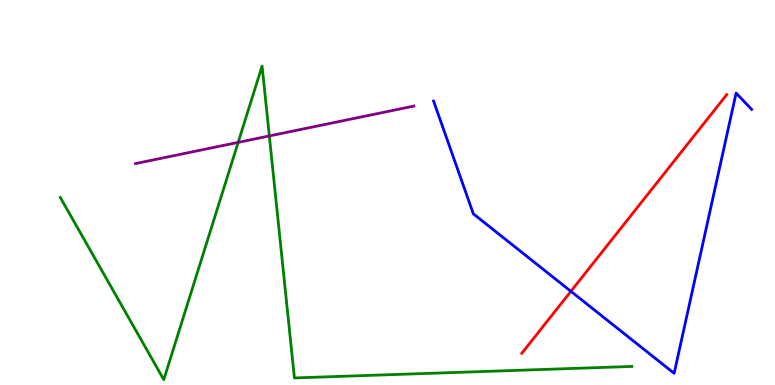[{'lines': ['blue', 'red'], 'intersections': [{'x': 7.37, 'y': 2.43}]}, {'lines': ['green', 'red'], 'intersections': []}, {'lines': ['purple', 'red'], 'intersections': []}, {'lines': ['blue', 'green'], 'intersections': []}, {'lines': ['blue', 'purple'], 'intersections': []}, {'lines': ['green', 'purple'], 'intersections': [{'x': 3.07, 'y': 6.3}, {'x': 3.48, 'y': 6.47}]}]